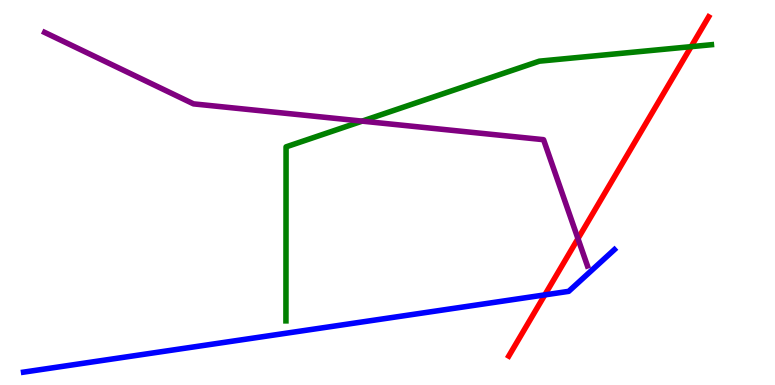[{'lines': ['blue', 'red'], 'intersections': [{'x': 7.03, 'y': 2.34}]}, {'lines': ['green', 'red'], 'intersections': [{'x': 8.92, 'y': 8.79}]}, {'lines': ['purple', 'red'], 'intersections': [{'x': 7.46, 'y': 3.8}]}, {'lines': ['blue', 'green'], 'intersections': []}, {'lines': ['blue', 'purple'], 'intersections': []}, {'lines': ['green', 'purple'], 'intersections': [{'x': 4.67, 'y': 6.85}]}]